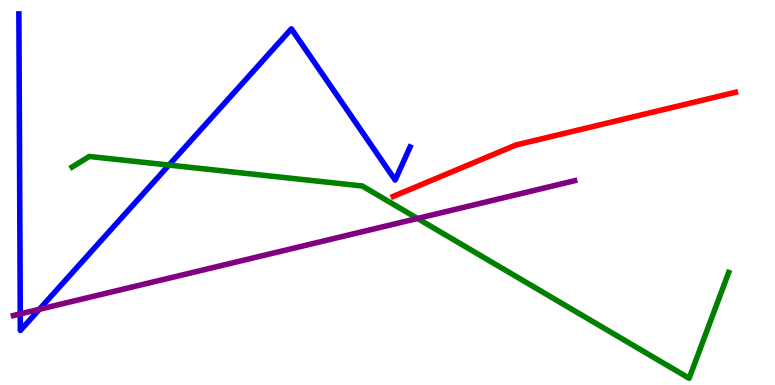[{'lines': ['blue', 'red'], 'intersections': []}, {'lines': ['green', 'red'], 'intersections': []}, {'lines': ['purple', 'red'], 'intersections': []}, {'lines': ['blue', 'green'], 'intersections': [{'x': 2.18, 'y': 5.71}]}, {'lines': ['blue', 'purple'], 'intersections': [{'x': 0.261, 'y': 1.85}, {'x': 0.508, 'y': 1.97}]}, {'lines': ['green', 'purple'], 'intersections': [{'x': 5.39, 'y': 4.33}]}]